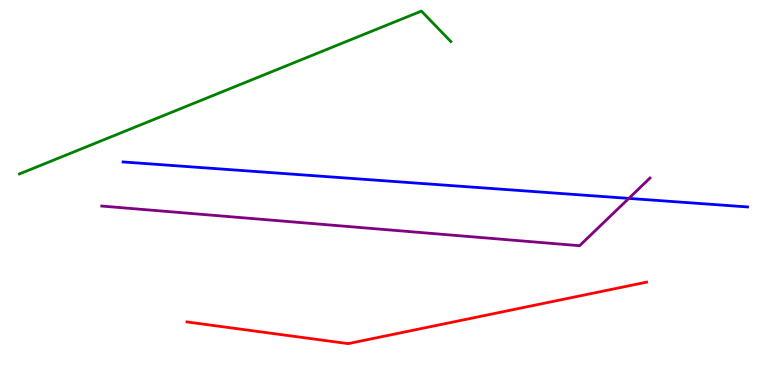[{'lines': ['blue', 'red'], 'intersections': []}, {'lines': ['green', 'red'], 'intersections': []}, {'lines': ['purple', 'red'], 'intersections': []}, {'lines': ['blue', 'green'], 'intersections': []}, {'lines': ['blue', 'purple'], 'intersections': [{'x': 8.11, 'y': 4.85}]}, {'lines': ['green', 'purple'], 'intersections': []}]